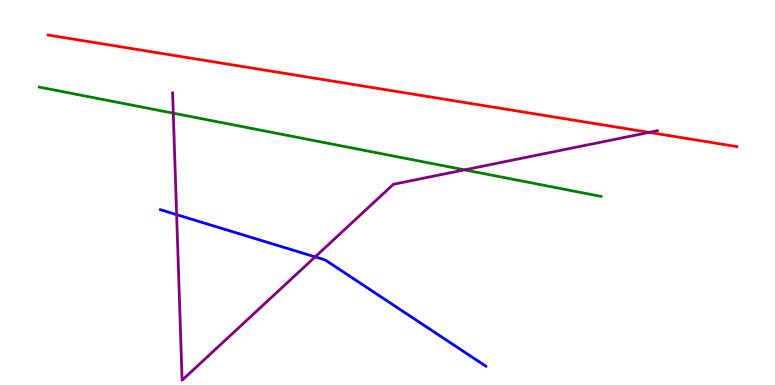[{'lines': ['blue', 'red'], 'intersections': []}, {'lines': ['green', 'red'], 'intersections': []}, {'lines': ['purple', 'red'], 'intersections': [{'x': 8.38, 'y': 6.56}]}, {'lines': ['blue', 'green'], 'intersections': []}, {'lines': ['blue', 'purple'], 'intersections': [{'x': 2.28, 'y': 4.42}, {'x': 4.07, 'y': 3.33}]}, {'lines': ['green', 'purple'], 'intersections': [{'x': 2.24, 'y': 7.06}, {'x': 5.99, 'y': 5.59}]}]